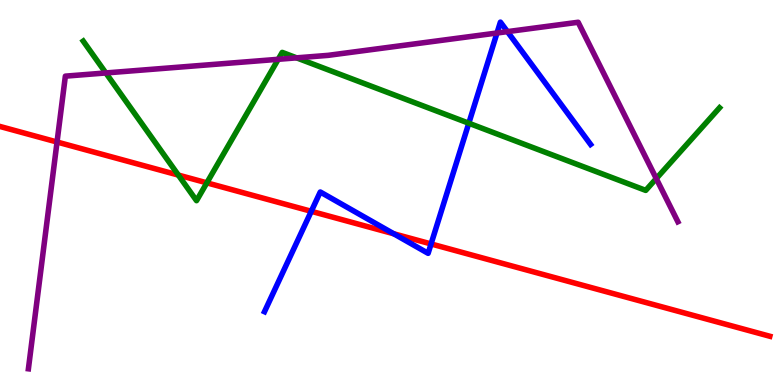[{'lines': ['blue', 'red'], 'intersections': [{'x': 4.02, 'y': 4.51}, {'x': 5.08, 'y': 3.93}, {'x': 5.56, 'y': 3.66}]}, {'lines': ['green', 'red'], 'intersections': [{'x': 2.3, 'y': 5.45}, {'x': 2.67, 'y': 5.25}]}, {'lines': ['purple', 'red'], 'intersections': [{'x': 0.736, 'y': 6.31}]}, {'lines': ['blue', 'green'], 'intersections': [{'x': 6.05, 'y': 6.8}]}, {'lines': ['blue', 'purple'], 'intersections': [{'x': 6.41, 'y': 9.14}, {'x': 6.55, 'y': 9.18}]}, {'lines': ['green', 'purple'], 'intersections': [{'x': 1.37, 'y': 8.11}, {'x': 3.59, 'y': 8.46}, {'x': 3.83, 'y': 8.5}, {'x': 8.47, 'y': 5.36}]}]